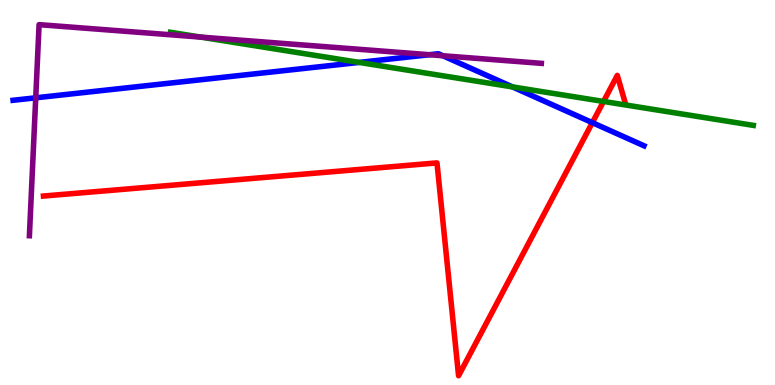[{'lines': ['blue', 'red'], 'intersections': [{'x': 7.64, 'y': 6.81}]}, {'lines': ['green', 'red'], 'intersections': [{'x': 7.79, 'y': 7.36}]}, {'lines': ['purple', 'red'], 'intersections': []}, {'lines': ['blue', 'green'], 'intersections': [{'x': 4.63, 'y': 8.38}, {'x': 6.61, 'y': 7.74}]}, {'lines': ['blue', 'purple'], 'intersections': [{'x': 0.461, 'y': 7.46}, {'x': 5.54, 'y': 8.58}, {'x': 5.71, 'y': 8.55}]}, {'lines': ['green', 'purple'], 'intersections': [{'x': 2.59, 'y': 9.04}]}]